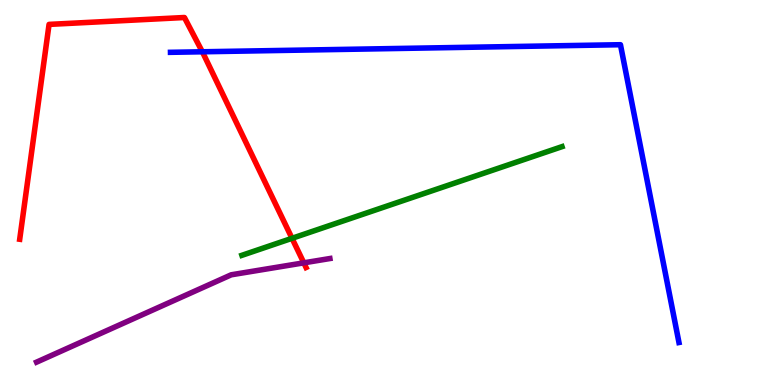[{'lines': ['blue', 'red'], 'intersections': [{'x': 2.61, 'y': 8.66}]}, {'lines': ['green', 'red'], 'intersections': [{'x': 3.77, 'y': 3.81}]}, {'lines': ['purple', 'red'], 'intersections': [{'x': 3.92, 'y': 3.17}]}, {'lines': ['blue', 'green'], 'intersections': []}, {'lines': ['blue', 'purple'], 'intersections': []}, {'lines': ['green', 'purple'], 'intersections': []}]